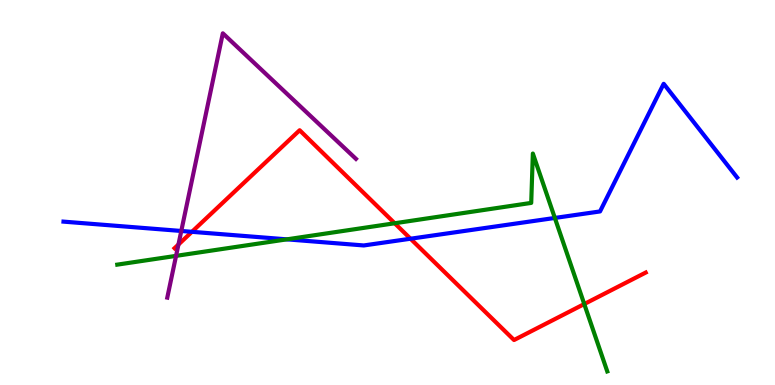[{'lines': ['blue', 'red'], 'intersections': [{'x': 2.48, 'y': 3.98}, {'x': 5.3, 'y': 3.8}]}, {'lines': ['green', 'red'], 'intersections': [{'x': 5.09, 'y': 4.2}, {'x': 7.54, 'y': 2.1}]}, {'lines': ['purple', 'red'], 'intersections': [{'x': 2.3, 'y': 3.65}]}, {'lines': ['blue', 'green'], 'intersections': [{'x': 3.7, 'y': 3.78}, {'x': 7.16, 'y': 4.34}]}, {'lines': ['blue', 'purple'], 'intersections': [{'x': 2.34, 'y': 4.0}]}, {'lines': ['green', 'purple'], 'intersections': [{'x': 2.27, 'y': 3.35}]}]